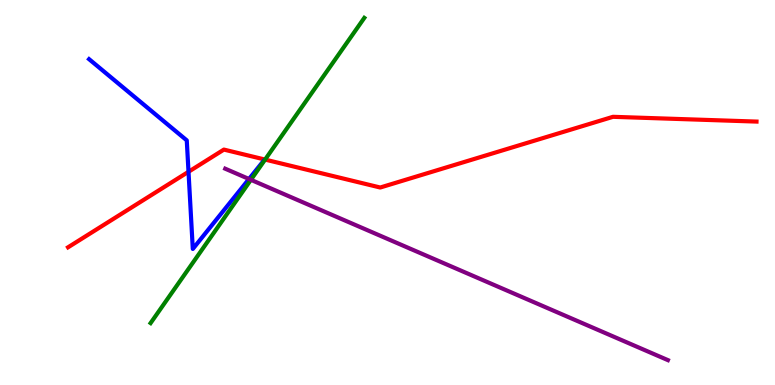[{'lines': ['blue', 'red'], 'intersections': [{'x': 2.43, 'y': 5.54}]}, {'lines': ['green', 'red'], 'intersections': [{'x': 3.42, 'y': 5.86}]}, {'lines': ['purple', 'red'], 'intersections': []}, {'lines': ['blue', 'green'], 'intersections': []}, {'lines': ['blue', 'purple'], 'intersections': [{'x': 3.21, 'y': 5.35}]}, {'lines': ['green', 'purple'], 'intersections': [{'x': 3.24, 'y': 5.33}]}]